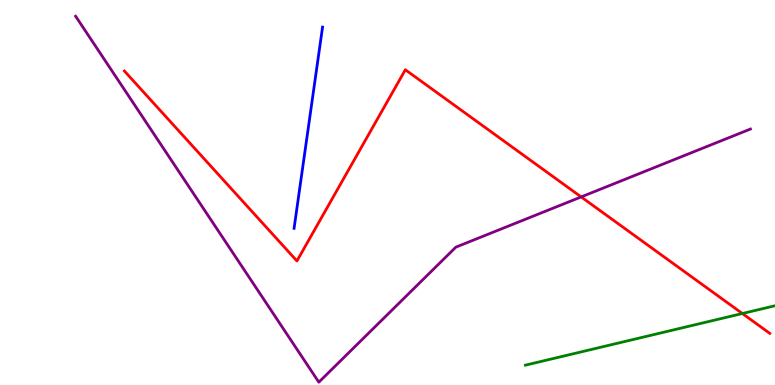[{'lines': ['blue', 'red'], 'intersections': []}, {'lines': ['green', 'red'], 'intersections': [{'x': 9.58, 'y': 1.86}]}, {'lines': ['purple', 'red'], 'intersections': [{'x': 7.5, 'y': 4.89}]}, {'lines': ['blue', 'green'], 'intersections': []}, {'lines': ['blue', 'purple'], 'intersections': []}, {'lines': ['green', 'purple'], 'intersections': []}]